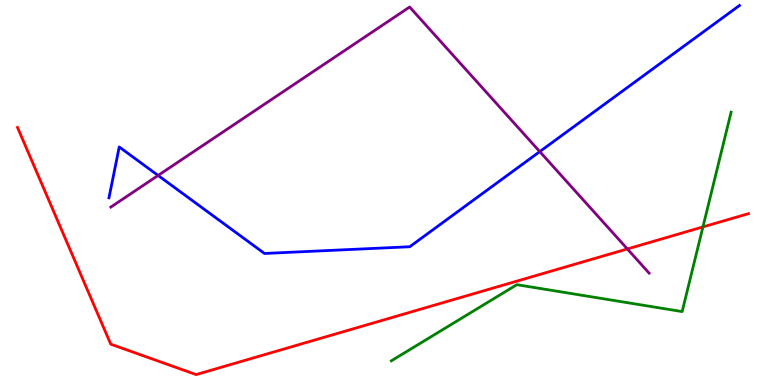[{'lines': ['blue', 'red'], 'intersections': []}, {'lines': ['green', 'red'], 'intersections': [{'x': 9.07, 'y': 4.11}]}, {'lines': ['purple', 'red'], 'intersections': [{'x': 8.09, 'y': 3.53}]}, {'lines': ['blue', 'green'], 'intersections': []}, {'lines': ['blue', 'purple'], 'intersections': [{'x': 2.04, 'y': 5.44}, {'x': 6.96, 'y': 6.06}]}, {'lines': ['green', 'purple'], 'intersections': []}]